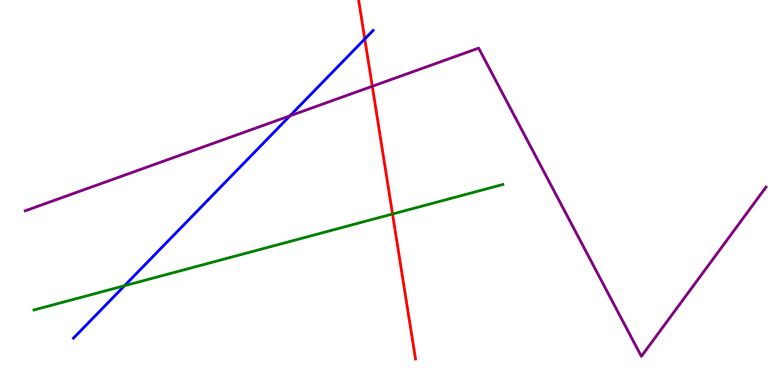[{'lines': ['blue', 'red'], 'intersections': [{'x': 4.71, 'y': 8.99}]}, {'lines': ['green', 'red'], 'intersections': [{'x': 5.06, 'y': 4.44}]}, {'lines': ['purple', 'red'], 'intersections': [{'x': 4.8, 'y': 7.76}]}, {'lines': ['blue', 'green'], 'intersections': [{'x': 1.61, 'y': 2.58}]}, {'lines': ['blue', 'purple'], 'intersections': [{'x': 3.74, 'y': 6.99}]}, {'lines': ['green', 'purple'], 'intersections': []}]